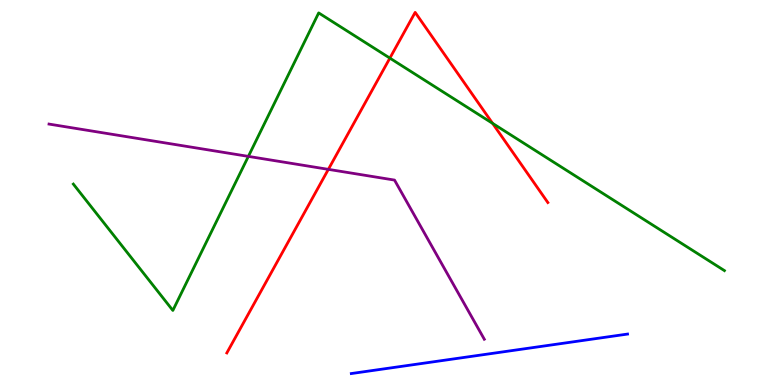[{'lines': ['blue', 'red'], 'intersections': []}, {'lines': ['green', 'red'], 'intersections': [{'x': 5.03, 'y': 8.49}, {'x': 6.36, 'y': 6.8}]}, {'lines': ['purple', 'red'], 'intersections': [{'x': 4.24, 'y': 5.6}]}, {'lines': ['blue', 'green'], 'intersections': []}, {'lines': ['blue', 'purple'], 'intersections': []}, {'lines': ['green', 'purple'], 'intersections': [{'x': 3.2, 'y': 5.94}]}]